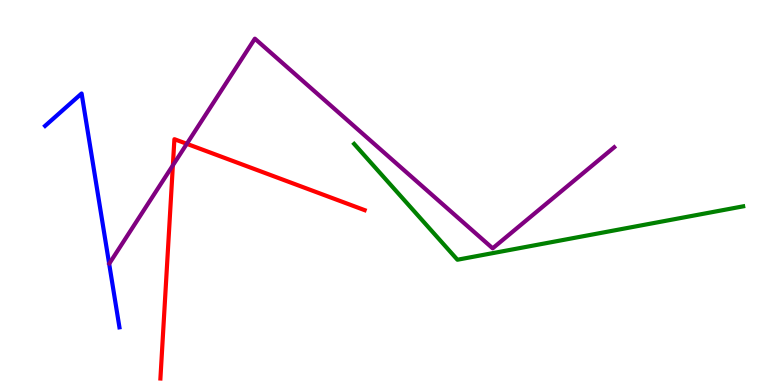[{'lines': ['blue', 'red'], 'intersections': []}, {'lines': ['green', 'red'], 'intersections': []}, {'lines': ['purple', 'red'], 'intersections': [{'x': 2.23, 'y': 5.71}, {'x': 2.41, 'y': 6.26}]}, {'lines': ['blue', 'green'], 'intersections': []}, {'lines': ['blue', 'purple'], 'intersections': []}, {'lines': ['green', 'purple'], 'intersections': []}]